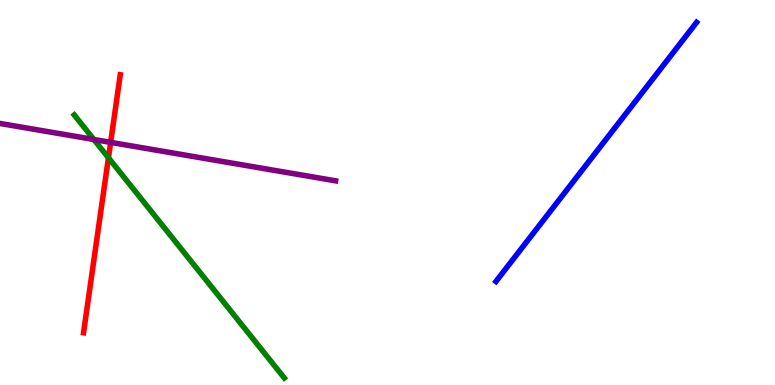[{'lines': ['blue', 'red'], 'intersections': []}, {'lines': ['green', 'red'], 'intersections': [{'x': 1.4, 'y': 5.9}]}, {'lines': ['purple', 'red'], 'intersections': [{'x': 1.43, 'y': 6.3}]}, {'lines': ['blue', 'green'], 'intersections': []}, {'lines': ['blue', 'purple'], 'intersections': []}, {'lines': ['green', 'purple'], 'intersections': [{'x': 1.21, 'y': 6.38}]}]